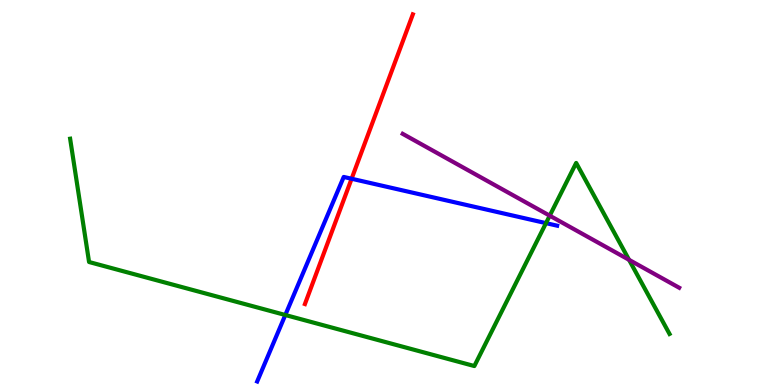[{'lines': ['blue', 'red'], 'intersections': [{'x': 4.54, 'y': 5.36}]}, {'lines': ['green', 'red'], 'intersections': []}, {'lines': ['purple', 'red'], 'intersections': []}, {'lines': ['blue', 'green'], 'intersections': [{'x': 3.68, 'y': 1.82}, {'x': 7.05, 'y': 4.2}]}, {'lines': ['blue', 'purple'], 'intersections': []}, {'lines': ['green', 'purple'], 'intersections': [{'x': 7.09, 'y': 4.4}, {'x': 8.12, 'y': 3.25}]}]